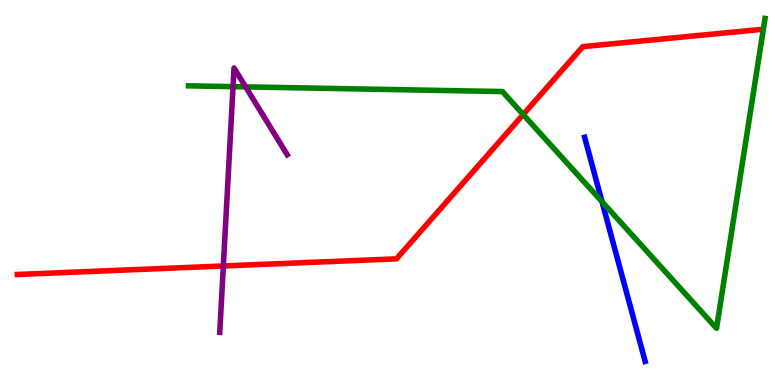[{'lines': ['blue', 'red'], 'intersections': []}, {'lines': ['green', 'red'], 'intersections': [{'x': 6.75, 'y': 7.02}]}, {'lines': ['purple', 'red'], 'intersections': [{'x': 2.88, 'y': 3.09}]}, {'lines': ['blue', 'green'], 'intersections': [{'x': 7.77, 'y': 4.76}]}, {'lines': ['blue', 'purple'], 'intersections': []}, {'lines': ['green', 'purple'], 'intersections': [{'x': 3.01, 'y': 7.75}, {'x': 3.17, 'y': 7.74}]}]